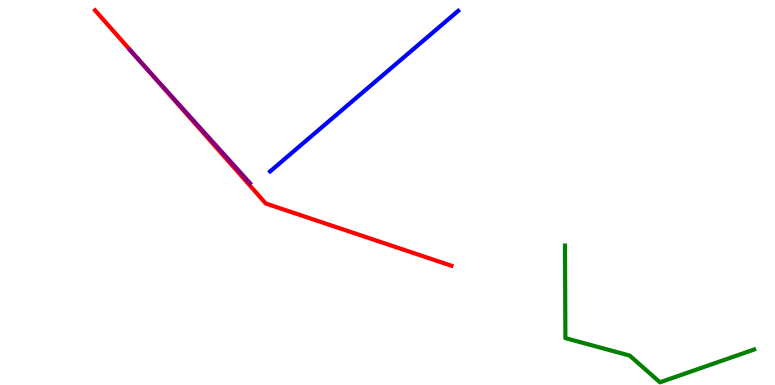[{'lines': ['blue', 'red'], 'intersections': []}, {'lines': ['green', 'red'], 'intersections': []}, {'lines': ['purple', 'red'], 'intersections': [{'x': 1.84, 'y': 8.33}]}, {'lines': ['blue', 'green'], 'intersections': []}, {'lines': ['blue', 'purple'], 'intersections': []}, {'lines': ['green', 'purple'], 'intersections': []}]